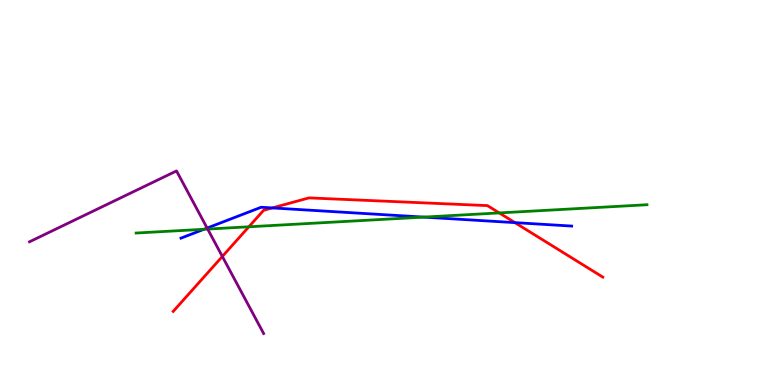[{'lines': ['blue', 'red'], 'intersections': [{'x': 3.51, 'y': 4.6}, {'x': 6.64, 'y': 4.22}]}, {'lines': ['green', 'red'], 'intersections': [{'x': 3.21, 'y': 4.11}, {'x': 6.44, 'y': 4.47}]}, {'lines': ['purple', 'red'], 'intersections': [{'x': 2.87, 'y': 3.34}]}, {'lines': ['blue', 'green'], 'intersections': [{'x': 2.63, 'y': 4.04}, {'x': 5.47, 'y': 4.36}]}, {'lines': ['blue', 'purple'], 'intersections': [{'x': 2.67, 'y': 4.08}]}, {'lines': ['green', 'purple'], 'intersections': [{'x': 2.68, 'y': 4.05}]}]